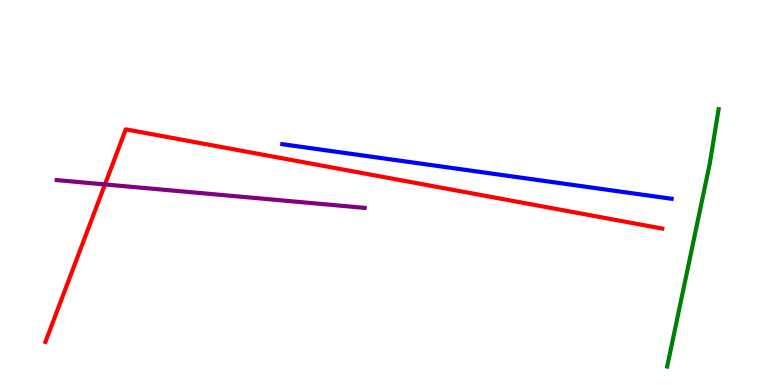[{'lines': ['blue', 'red'], 'intersections': []}, {'lines': ['green', 'red'], 'intersections': []}, {'lines': ['purple', 'red'], 'intersections': [{'x': 1.35, 'y': 5.21}]}, {'lines': ['blue', 'green'], 'intersections': []}, {'lines': ['blue', 'purple'], 'intersections': []}, {'lines': ['green', 'purple'], 'intersections': []}]